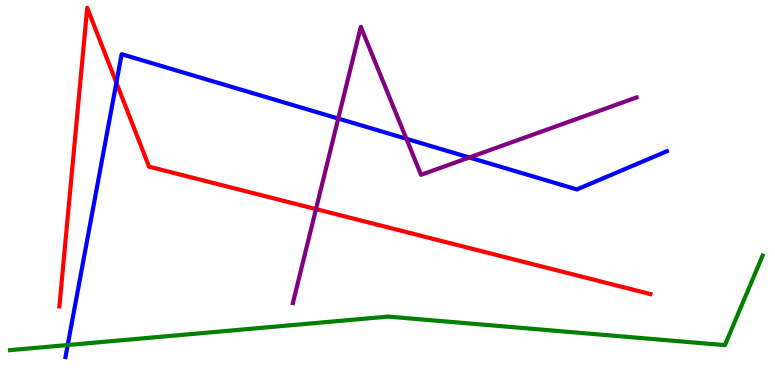[{'lines': ['blue', 'red'], 'intersections': [{'x': 1.5, 'y': 7.85}]}, {'lines': ['green', 'red'], 'intersections': []}, {'lines': ['purple', 'red'], 'intersections': [{'x': 4.08, 'y': 4.57}]}, {'lines': ['blue', 'green'], 'intersections': [{'x': 0.874, 'y': 1.04}]}, {'lines': ['blue', 'purple'], 'intersections': [{'x': 4.36, 'y': 6.92}, {'x': 5.24, 'y': 6.4}, {'x': 6.06, 'y': 5.91}]}, {'lines': ['green', 'purple'], 'intersections': []}]